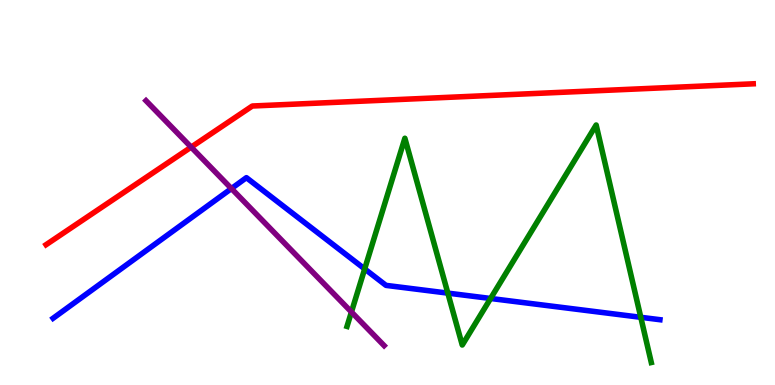[{'lines': ['blue', 'red'], 'intersections': []}, {'lines': ['green', 'red'], 'intersections': []}, {'lines': ['purple', 'red'], 'intersections': [{'x': 2.47, 'y': 6.18}]}, {'lines': ['blue', 'green'], 'intersections': [{'x': 4.71, 'y': 3.01}, {'x': 5.78, 'y': 2.39}, {'x': 6.33, 'y': 2.25}, {'x': 8.27, 'y': 1.76}]}, {'lines': ['blue', 'purple'], 'intersections': [{'x': 2.99, 'y': 5.1}]}, {'lines': ['green', 'purple'], 'intersections': [{'x': 4.53, 'y': 1.9}]}]